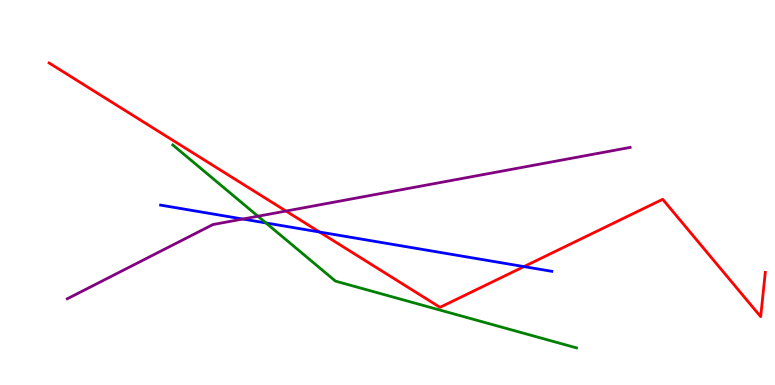[{'lines': ['blue', 'red'], 'intersections': [{'x': 4.12, 'y': 3.97}, {'x': 6.76, 'y': 3.08}]}, {'lines': ['green', 'red'], 'intersections': []}, {'lines': ['purple', 'red'], 'intersections': [{'x': 3.69, 'y': 4.52}]}, {'lines': ['blue', 'green'], 'intersections': [{'x': 3.43, 'y': 4.21}]}, {'lines': ['blue', 'purple'], 'intersections': [{'x': 3.13, 'y': 4.31}]}, {'lines': ['green', 'purple'], 'intersections': [{'x': 3.33, 'y': 4.38}]}]